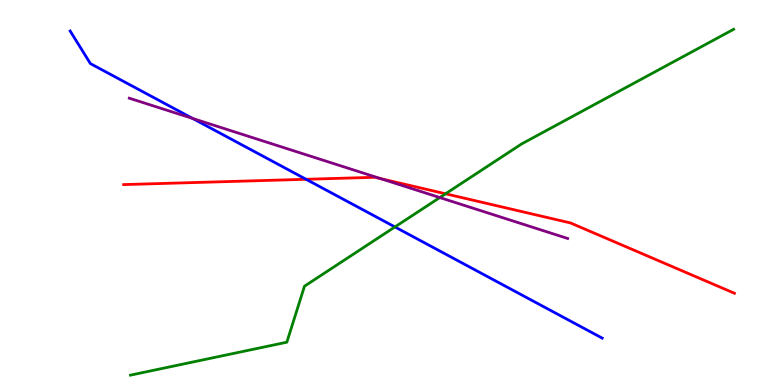[{'lines': ['blue', 'red'], 'intersections': [{'x': 3.95, 'y': 5.34}]}, {'lines': ['green', 'red'], 'intersections': [{'x': 5.75, 'y': 4.97}]}, {'lines': ['purple', 'red'], 'intersections': [{'x': 4.91, 'y': 5.36}]}, {'lines': ['blue', 'green'], 'intersections': [{'x': 5.1, 'y': 4.11}]}, {'lines': ['blue', 'purple'], 'intersections': [{'x': 2.49, 'y': 6.92}]}, {'lines': ['green', 'purple'], 'intersections': [{'x': 5.67, 'y': 4.87}]}]